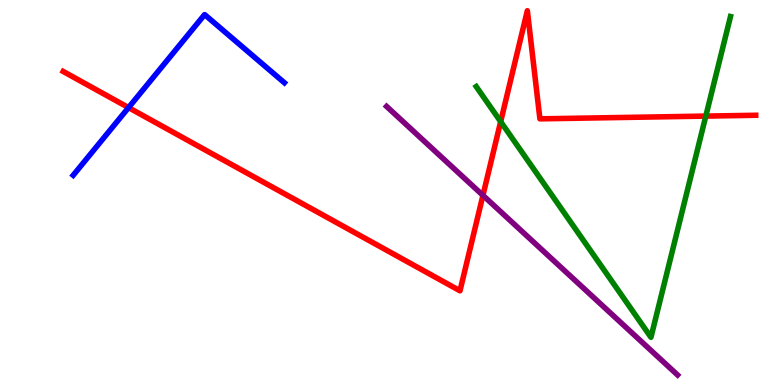[{'lines': ['blue', 'red'], 'intersections': [{'x': 1.66, 'y': 7.21}]}, {'lines': ['green', 'red'], 'intersections': [{'x': 6.46, 'y': 6.84}, {'x': 9.11, 'y': 6.98}]}, {'lines': ['purple', 'red'], 'intersections': [{'x': 6.23, 'y': 4.93}]}, {'lines': ['blue', 'green'], 'intersections': []}, {'lines': ['blue', 'purple'], 'intersections': []}, {'lines': ['green', 'purple'], 'intersections': []}]